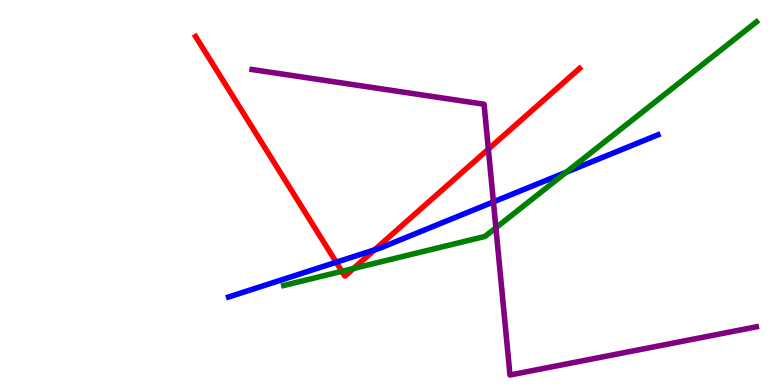[{'lines': ['blue', 'red'], 'intersections': [{'x': 4.34, 'y': 3.19}, {'x': 4.83, 'y': 3.51}]}, {'lines': ['green', 'red'], 'intersections': [{'x': 4.41, 'y': 2.95}, {'x': 4.56, 'y': 3.03}]}, {'lines': ['purple', 'red'], 'intersections': [{'x': 6.3, 'y': 6.13}]}, {'lines': ['blue', 'green'], 'intersections': [{'x': 7.31, 'y': 5.53}]}, {'lines': ['blue', 'purple'], 'intersections': [{'x': 6.37, 'y': 4.76}]}, {'lines': ['green', 'purple'], 'intersections': [{'x': 6.4, 'y': 4.08}]}]